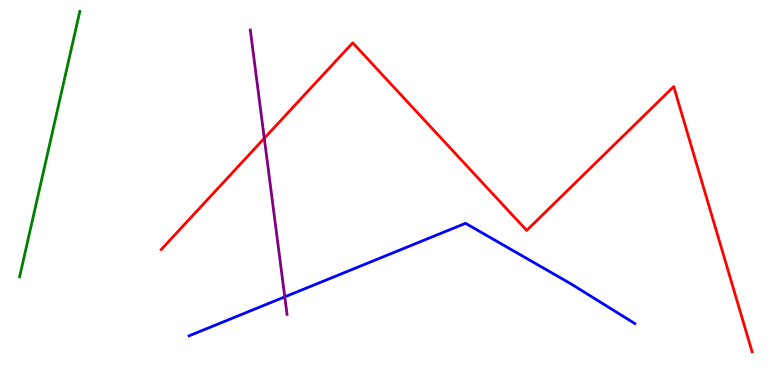[{'lines': ['blue', 'red'], 'intersections': []}, {'lines': ['green', 'red'], 'intersections': []}, {'lines': ['purple', 'red'], 'intersections': [{'x': 3.41, 'y': 6.41}]}, {'lines': ['blue', 'green'], 'intersections': []}, {'lines': ['blue', 'purple'], 'intersections': [{'x': 3.67, 'y': 2.29}]}, {'lines': ['green', 'purple'], 'intersections': []}]